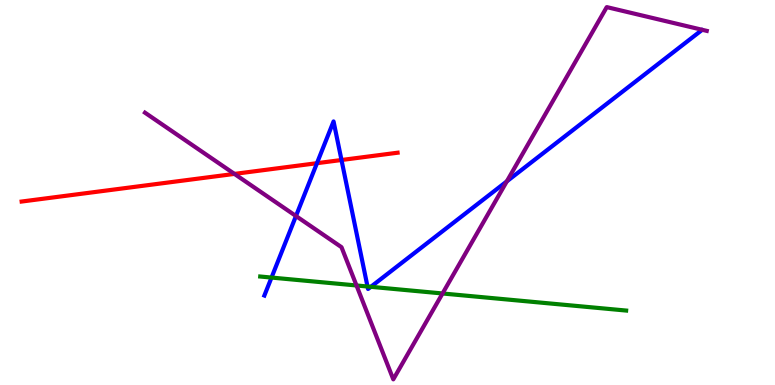[{'lines': ['blue', 'red'], 'intersections': [{'x': 4.09, 'y': 5.76}, {'x': 4.41, 'y': 5.84}]}, {'lines': ['green', 'red'], 'intersections': []}, {'lines': ['purple', 'red'], 'intersections': [{'x': 3.03, 'y': 5.48}]}, {'lines': ['blue', 'green'], 'intersections': [{'x': 3.5, 'y': 2.79}, {'x': 4.74, 'y': 2.56}, {'x': 4.79, 'y': 2.55}]}, {'lines': ['blue', 'purple'], 'intersections': [{'x': 3.82, 'y': 4.39}, {'x': 6.54, 'y': 5.29}]}, {'lines': ['green', 'purple'], 'intersections': [{'x': 4.6, 'y': 2.59}, {'x': 5.71, 'y': 2.38}]}]